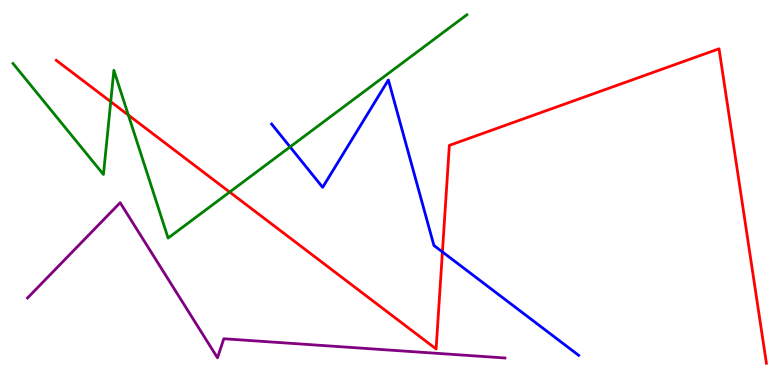[{'lines': ['blue', 'red'], 'intersections': [{'x': 5.71, 'y': 3.46}]}, {'lines': ['green', 'red'], 'intersections': [{'x': 1.43, 'y': 7.36}, {'x': 1.66, 'y': 7.01}, {'x': 2.96, 'y': 5.01}]}, {'lines': ['purple', 'red'], 'intersections': []}, {'lines': ['blue', 'green'], 'intersections': [{'x': 3.74, 'y': 6.18}]}, {'lines': ['blue', 'purple'], 'intersections': []}, {'lines': ['green', 'purple'], 'intersections': []}]